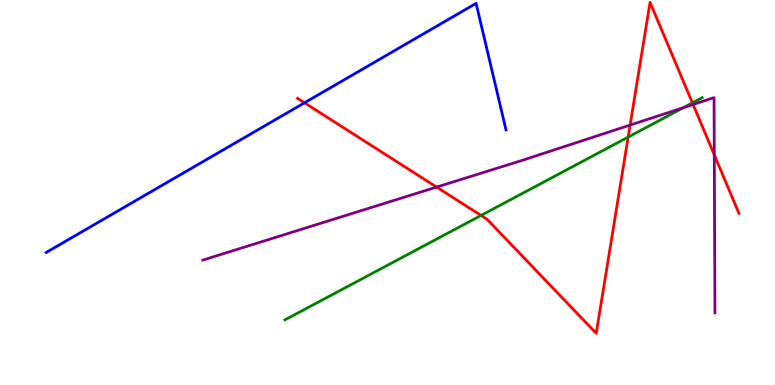[{'lines': ['blue', 'red'], 'intersections': [{'x': 3.93, 'y': 7.33}]}, {'lines': ['green', 'red'], 'intersections': [{'x': 6.21, 'y': 4.4}, {'x': 8.11, 'y': 6.44}, {'x': 8.93, 'y': 7.33}]}, {'lines': ['purple', 'red'], 'intersections': [{'x': 5.63, 'y': 5.14}, {'x': 8.13, 'y': 6.75}, {'x': 8.94, 'y': 7.29}, {'x': 9.22, 'y': 5.98}]}, {'lines': ['blue', 'green'], 'intersections': []}, {'lines': ['blue', 'purple'], 'intersections': []}, {'lines': ['green', 'purple'], 'intersections': [{'x': 8.82, 'y': 7.2}]}]